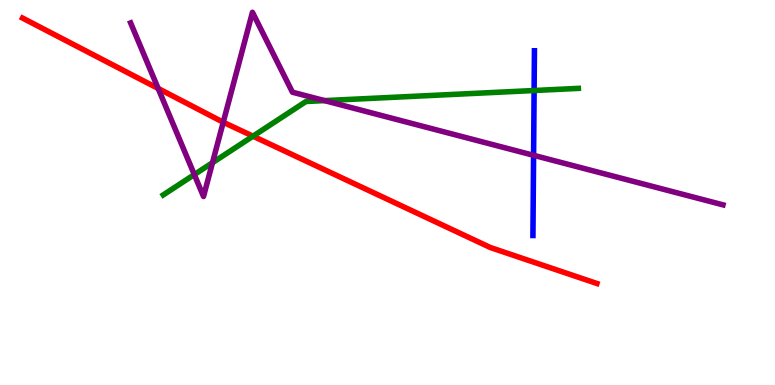[{'lines': ['blue', 'red'], 'intersections': []}, {'lines': ['green', 'red'], 'intersections': [{'x': 3.26, 'y': 6.46}]}, {'lines': ['purple', 'red'], 'intersections': [{'x': 2.04, 'y': 7.7}, {'x': 2.88, 'y': 6.83}]}, {'lines': ['blue', 'green'], 'intersections': [{'x': 6.89, 'y': 7.65}]}, {'lines': ['blue', 'purple'], 'intersections': [{'x': 6.88, 'y': 5.97}]}, {'lines': ['green', 'purple'], 'intersections': [{'x': 2.51, 'y': 5.47}, {'x': 2.74, 'y': 5.77}, {'x': 4.19, 'y': 7.39}]}]